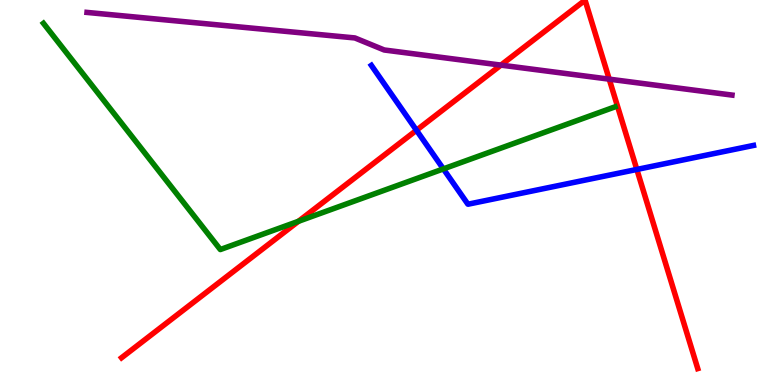[{'lines': ['blue', 'red'], 'intersections': [{'x': 5.37, 'y': 6.62}, {'x': 8.22, 'y': 5.6}]}, {'lines': ['green', 'red'], 'intersections': [{'x': 3.85, 'y': 4.25}]}, {'lines': ['purple', 'red'], 'intersections': [{'x': 6.46, 'y': 8.31}, {'x': 7.86, 'y': 7.94}]}, {'lines': ['blue', 'green'], 'intersections': [{'x': 5.72, 'y': 5.61}]}, {'lines': ['blue', 'purple'], 'intersections': []}, {'lines': ['green', 'purple'], 'intersections': []}]